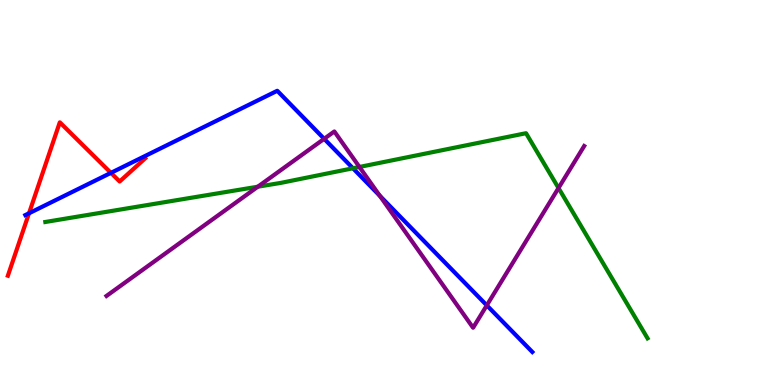[{'lines': ['blue', 'red'], 'intersections': [{'x': 0.374, 'y': 4.46}, {'x': 1.43, 'y': 5.51}]}, {'lines': ['green', 'red'], 'intersections': []}, {'lines': ['purple', 'red'], 'intersections': []}, {'lines': ['blue', 'green'], 'intersections': [{'x': 4.55, 'y': 5.63}]}, {'lines': ['blue', 'purple'], 'intersections': [{'x': 4.18, 'y': 6.39}, {'x': 4.9, 'y': 4.91}, {'x': 6.28, 'y': 2.07}]}, {'lines': ['green', 'purple'], 'intersections': [{'x': 3.33, 'y': 5.15}, {'x': 4.64, 'y': 5.66}, {'x': 7.21, 'y': 5.12}]}]